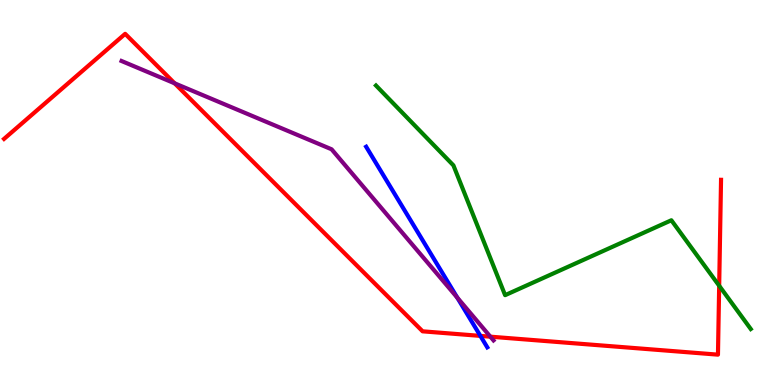[{'lines': ['blue', 'red'], 'intersections': [{'x': 6.2, 'y': 1.28}]}, {'lines': ['green', 'red'], 'intersections': [{'x': 9.28, 'y': 2.58}]}, {'lines': ['purple', 'red'], 'intersections': [{'x': 2.25, 'y': 7.84}, {'x': 6.33, 'y': 1.26}]}, {'lines': ['blue', 'green'], 'intersections': []}, {'lines': ['blue', 'purple'], 'intersections': [{'x': 5.9, 'y': 2.27}]}, {'lines': ['green', 'purple'], 'intersections': []}]